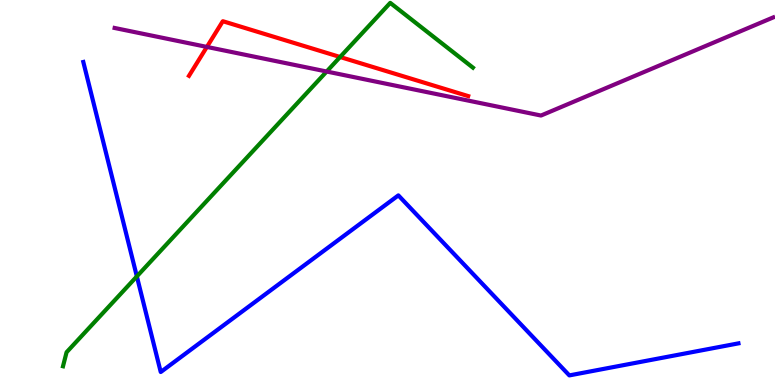[{'lines': ['blue', 'red'], 'intersections': []}, {'lines': ['green', 'red'], 'intersections': [{'x': 4.39, 'y': 8.52}]}, {'lines': ['purple', 'red'], 'intersections': [{'x': 2.67, 'y': 8.78}]}, {'lines': ['blue', 'green'], 'intersections': [{'x': 1.77, 'y': 2.82}]}, {'lines': ['blue', 'purple'], 'intersections': []}, {'lines': ['green', 'purple'], 'intersections': [{'x': 4.21, 'y': 8.14}]}]